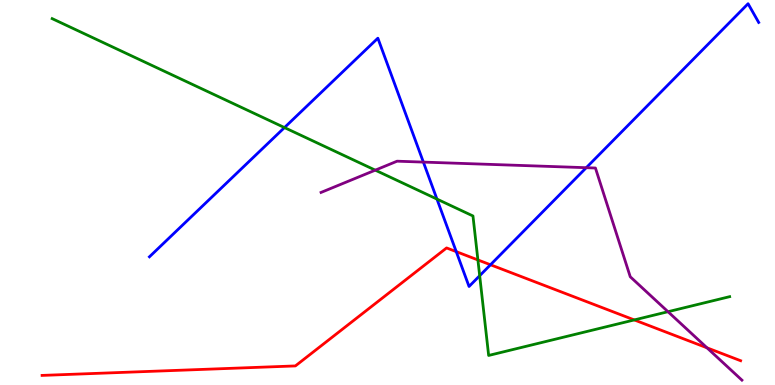[{'lines': ['blue', 'red'], 'intersections': [{'x': 5.89, 'y': 3.46}, {'x': 6.33, 'y': 3.12}]}, {'lines': ['green', 'red'], 'intersections': [{'x': 6.17, 'y': 3.25}, {'x': 8.18, 'y': 1.69}]}, {'lines': ['purple', 'red'], 'intersections': [{'x': 9.12, 'y': 0.966}]}, {'lines': ['blue', 'green'], 'intersections': [{'x': 3.67, 'y': 6.69}, {'x': 5.64, 'y': 4.83}, {'x': 6.19, 'y': 2.84}]}, {'lines': ['blue', 'purple'], 'intersections': [{'x': 5.46, 'y': 5.79}, {'x': 7.56, 'y': 5.64}]}, {'lines': ['green', 'purple'], 'intersections': [{'x': 4.84, 'y': 5.58}, {'x': 8.62, 'y': 1.9}]}]